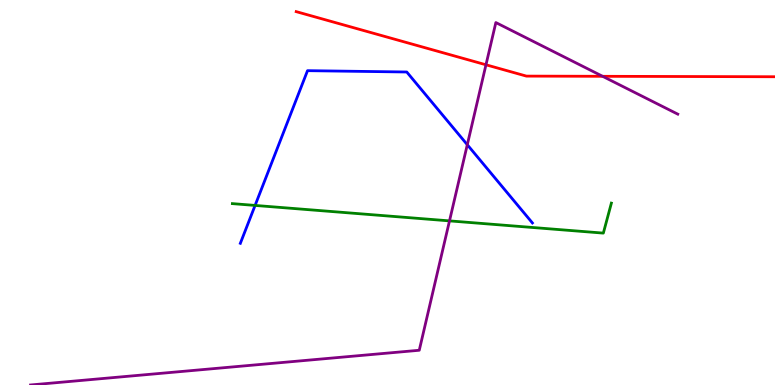[{'lines': ['blue', 'red'], 'intersections': []}, {'lines': ['green', 'red'], 'intersections': []}, {'lines': ['purple', 'red'], 'intersections': [{'x': 6.27, 'y': 8.32}, {'x': 7.78, 'y': 8.02}]}, {'lines': ['blue', 'green'], 'intersections': [{'x': 3.29, 'y': 4.66}]}, {'lines': ['blue', 'purple'], 'intersections': [{'x': 6.03, 'y': 6.24}]}, {'lines': ['green', 'purple'], 'intersections': [{'x': 5.8, 'y': 4.26}]}]